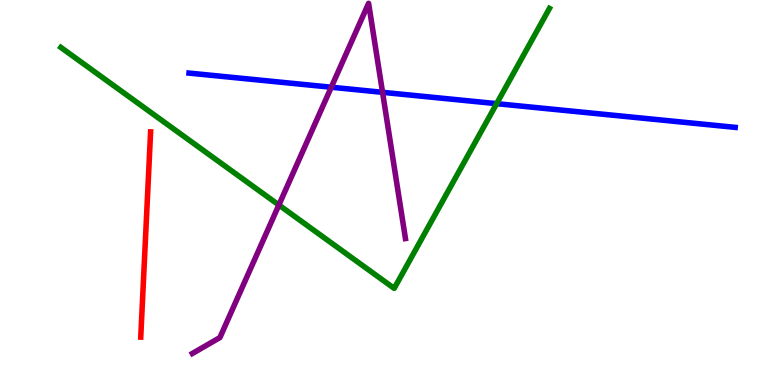[{'lines': ['blue', 'red'], 'intersections': []}, {'lines': ['green', 'red'], 'intersections': []}, {'lines': ['purple', 'red'], 'intersections': []}, {'lines': ['blue', 'green'], 'intersections': [{'x': 6.41, 'y': 7.31}]}, {'lines': ['blue', 'purple'], 'intersections': [{'x': 4.27, 'y': 7.73}, {'x': 4.94, 'y': 7.6}]}, {'lines': ['green', 'purple'], 'intersections': [{'x': 3.6, 'y': 4.68}]}]